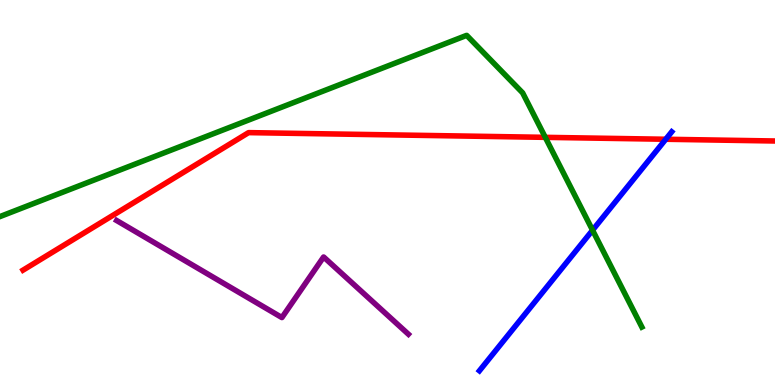[{'lines': ['blue', 'red'], 'intersections': [{'x': 8.59, 'y': 6.38}]}, {'lines': ['green', 'red'], 'intersections': [{'x': 7.04, 'y': 6.43}]}, {'lines': ['purple', 'red'], 'intersections': []}, {'lines': ['blue', 'green'], 'intersections': [{'x': 7.65, 'y': 4.02}]}, {'lines': ['blue', 'purple'], 'intersections': []}, {'lines': ['green', 'purple'], 'intersections': []}]